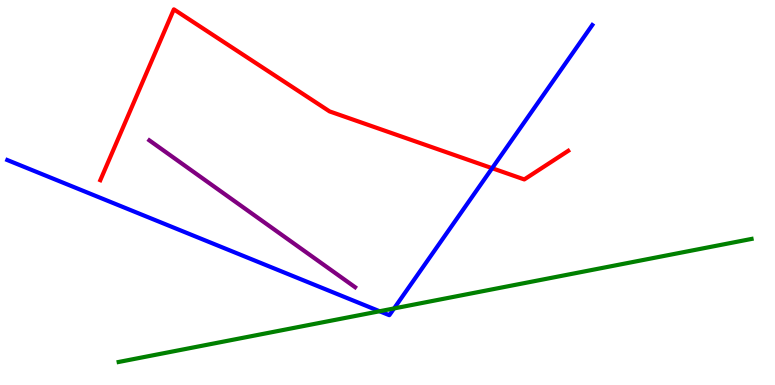[{'lines': ['blue', 'red'], 'intersections': [{'x': 6.35, 'y': 5.63}]}, {'lines': ['green', 'red'], 'intersections': []}, {'lines': ['purple', 'red'], 'intersections': []}, {'lines': ['blue', 'green'], 'intersections': [{'x': 4.9, 'y': 1.92}, {'x': 5.08, 'y': 1.99}]}, {'lines': ['blue', 'purple'], 'intersections': []}, {'lines': ['green', 'purple'], 'intersections': []}]